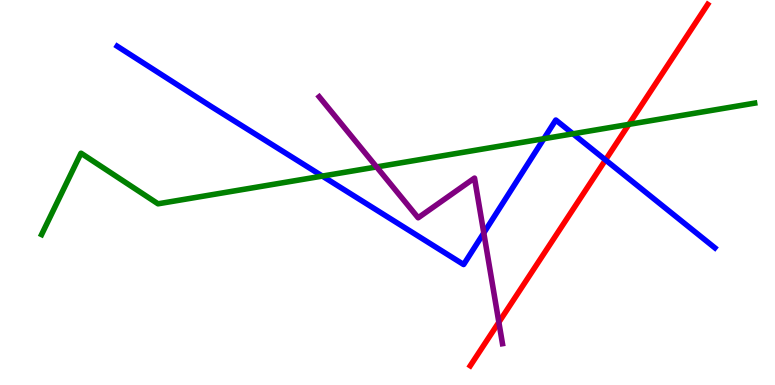[{'lines': ['blue', 'red'], 'intersections': [{'x': 7.81, 'y': 5.85}]}, {'lines': ['green', 'red'], 'intersections': [{'x': 8.11, 'y': 6.77}]}, {'lines': ['purple', 'red'], 'intersections': [{'x': 6.44, 'y': 1.63}]}, {'lines': ['blue', 'green'], 'intersections': [{'x': 4.16, 'y': 5.43}, {'x': 7.02, 'y': 6.4}, {'x': 7.39, 'y': 6.52}]}, {'lines': ['blue', 'purple'], 'intersections': [{'x': 6.24, 'y': 3.95}]}, {'lines': ['green', 'purple'], 'intersections': [{'x': 4.86, 'y': 5.66}]}]